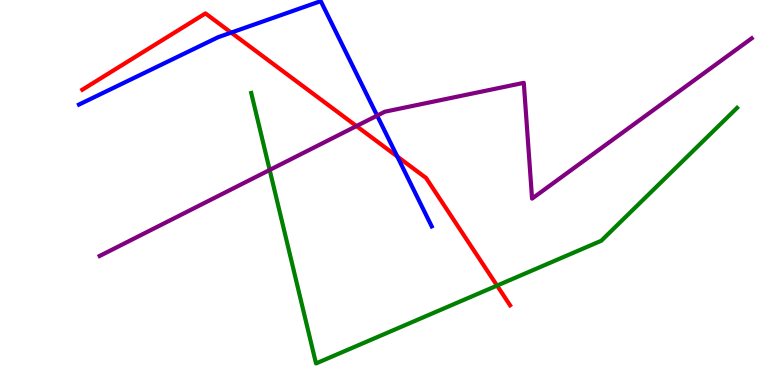[{'lines': ['blue', 'red'], 'intersections': [{'x': 2.98, 'y': 9.15}, {'x': 5.13, 'y': 5.94}]}, {'lines': ['green', 'red'], 'intersections': [{'x': 6.41, 'y': 2.58}]}, {'lines': ['purple', 'red'], 'intersections': [{'x': 4.6, 'y': 6.73}]}, {'lines': ['blue', 'green'], 'intersections': []}, {'lines': ['blue', 'purple'], 'intersections': [{'x': 4.87, 'y': 7.0}]}, {'lines': ['green', 'purple'], 'intersections': [{'x': 3.48, 'y': 5.59}]}]